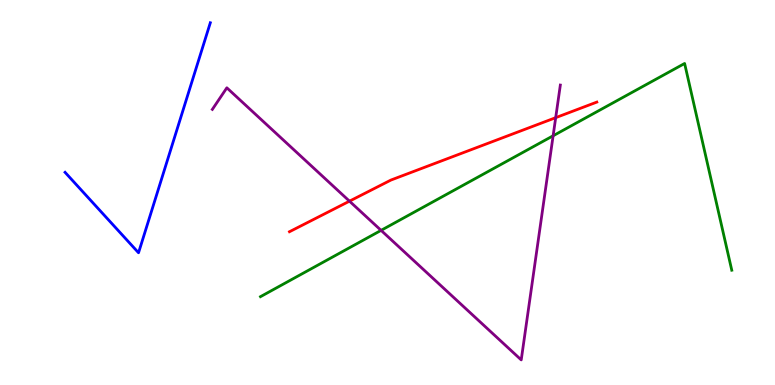[{'lines': ['blue', 'red'], 'intersections': []}, {'lines': ['green', 'red'], 'intersections': []}, {'lines': ['purple', 'red'], 'intersections': [{'x': 4.51, 'y': 4.77}, {'x': 7.17, 'y': 6.94}]}, {'lines': ['blue', 'green'], 'intersections': []}, {'lines': ['blue', 'purple'], 'intersections': []}, {'lines': ['green', 'purple'], 'intersections': [{'x': 4.92, 'y': 4.02}, {'x': 7.14, 'y': 6.47}]}]